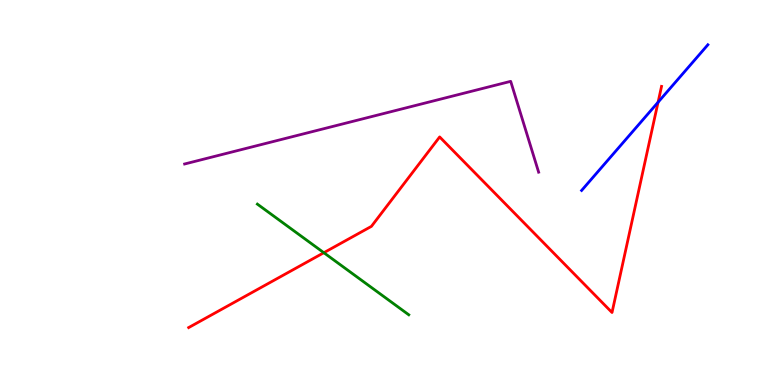[{'lines': ['blue', 'red'], 'intersections': [{'x': 8.49, 'y': 7.34}]}, {'lines': ['green', 'red'], 'intersections': [{'x': 4.18, 'y': 3.44}]}, {'lines': ['purple', 'red'], 'intersections': []}, {'lines': ['blue', 'green'], 'intersections': []}, {'lines': ['blue', 'purple'], 'intersections': []}, {'lines': ['green', 'purple'], 'intersections': []}]